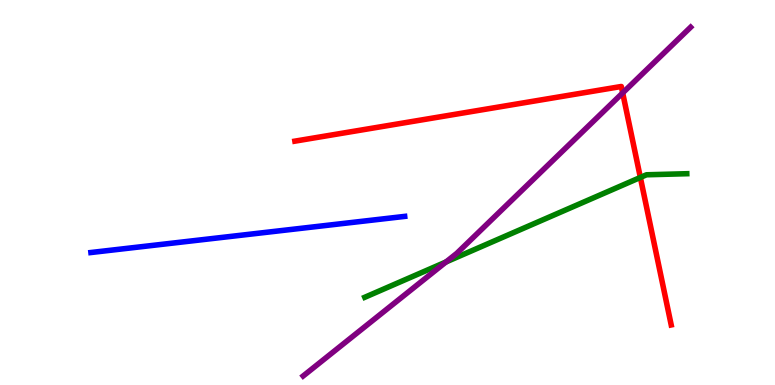[{'lines': ['blue', 'red'], 'intersections': []}, {'lines': ['green', 'red'], 'intersections': [{'x': 8.26, 'y': 5.39}]}, {'lines': ['purple', 'red'], 'intersections': [{'x': 8.03, 'y': 7.59}]}, {'lines': ['blue', 'green'], 'intersections': []}, {'lines': ['blue', 'purple'], 'intersections': []}, {'lines': ['green', 'purple'], 'intersections': [{'x': 5.75, 'y': 3.2}]}]